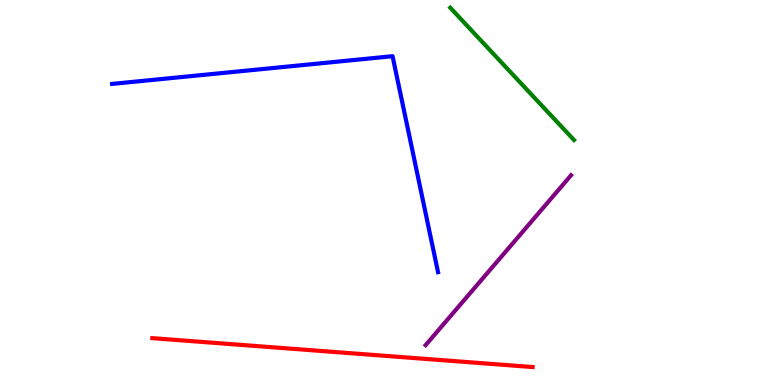[{'lines': ['blue', 'red'], 'intersections': []}, {'lines': ['green', 'red'], 'intersections': []}, {'lines': ['purple', 'red'], 'intersections': []}, {'lines': ['blue', 'green'], 'intersections': []}, {'lines': ['blue', 'purple'], 'intersections': []}, {'lines': ['green', 'purple'], 'intersections': []}]